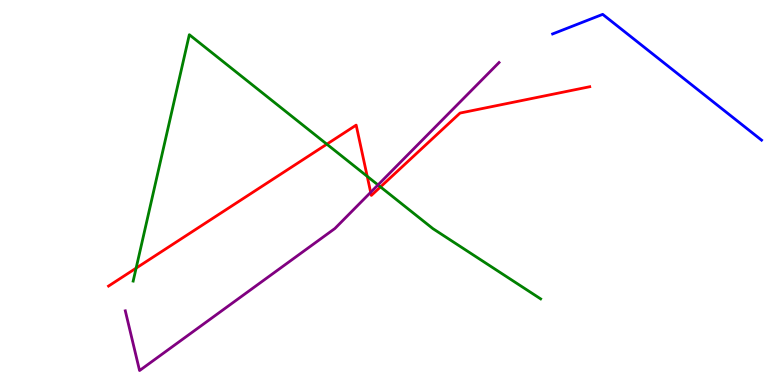[{'lines': ['blue', 'red'], 'intersections': []}, {'lines': ['green', 'red'], 'intersections': [{'x': 1.76, 'y': 3.04}, {'x': 4.22, 'y': 6.25}, {'x': 4.74, 'y': 5.42}, {'x': 4.91, 'y': 5.15}]}, {'lines': ['purple', 'red'], 'intersections': [{'x': 4.78, 'y': 5.0}]}, {'lines': ['blue', 'green'], 'intersections': []}, {'lines': ['blue', 'purple'], 'intersections': []}, {'lines': ['green', 'purple'], 'intersections': [{'x': 4.88, 'y': 5.2}]}]